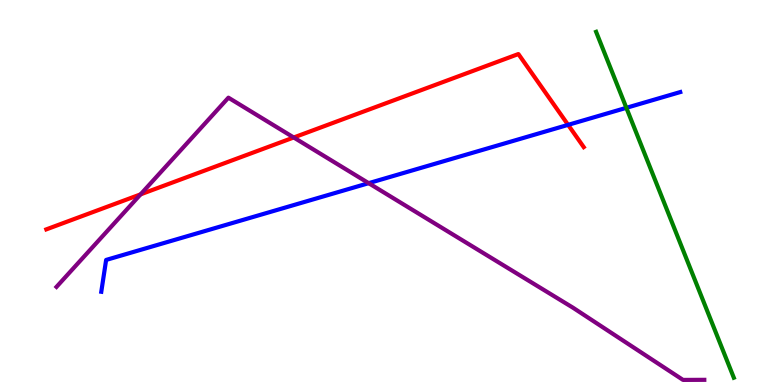[{'lines': ['blue', 'red'], 'intersections': [{'x': 7.33, 'y': 6.76}]}, {'lines': ['green', 'red'], 'intersections': []}, {'lines': ['purple', 'red'], 'intersections': [{'x': 1.81, 'y': 4.95}, {'x': 3.79, 'y': 6.43}]}, {'lines': ['blue', 'green'], 'intersections': [{'x': 8.08, 'y': 7.2}]}, {'lines': ['blue', 'purple'], 'intersections': [{'x': 4.76, 'y': 5.24}]}, {'lines': ['green', 'purple'], 'intersections': []}]